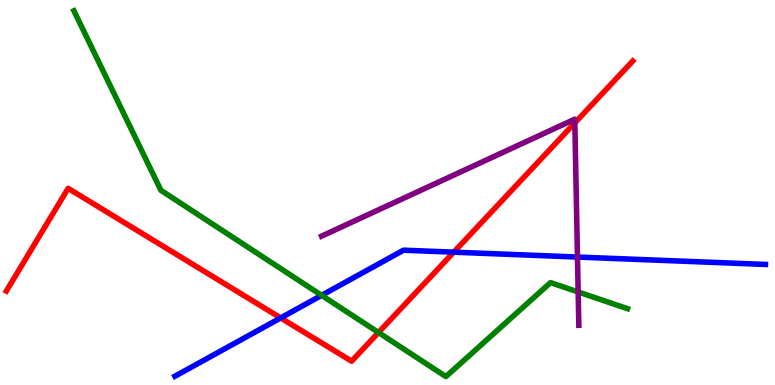[{'lines': ['blue', 'red'], 'intersections': [{'x': 3.62, 'y': 1.74}, {'x': 5.85, 'y': 3.45}]}, {'lines': ['green', 'red'], 'intersections': [{'x': 4.88, 'y': 1.36}]}, {'lines': ['purple', 'red'], 'intersections': [{'x': 7.42, 'y': 6.81}]}, {'lines': ['blue', 'green'], 'intersections': [{'x': 4.15, 'y': 2.33}]}, {'lines': ['blue', 'purple'], 'intersections': [{'x': 7.45, 'y': 3.32}]}, {'lines': ['green', 'purple'], 'intersections': [{'x': 7.46, 'y': 2.42}]}]